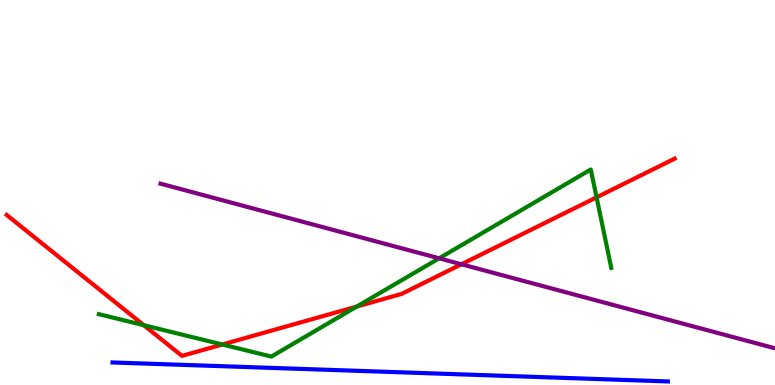[{'lines': ['blue', 'red'], 'intersections': []}, {'lines': ['green', 'red'], 'intersections': [{'x': 1.86, 'y': 1.55}, {'x': 2.87, 'y': 1.05}, {'x': 4.6, 'y': 2.04}, {'x': 7.7, 'y': 4.87}]}, {'lines': ['purple', 'red'], 'intersections': [{'x': 5.95, 'y': 3.14}]}, {'lines': ['blue', 'green'], 'intersections': []}, {'lines': ['blue', 'purple'], 'intersections': []}, {'lines': ['green', 'purple'], 'intersections': [{'x': 5.67, 'y': 3.29}]}]